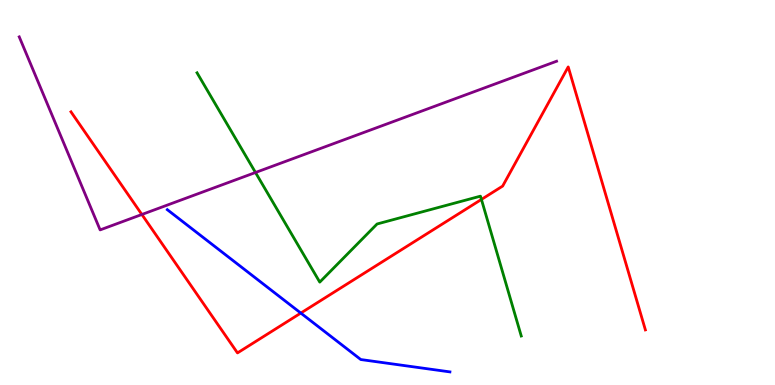[{'lines': ['blue', 'red'], 'intersections': [{'x': 3.88, 'y': 1.87}]}, {'lines': ['green', 'red'], 'intersections': [{'x': 6.21, 'y': 4.82}]}, {'lines': ['purple', 'red'], 'intersections': [{'x': 1.83, 'y': 4.43}]}, {'lines': ['blue', 'green'], 'intersections': []}, {'lines': ['blue', 'purple'], 'intersections': []}, {'lines': ['green', 'purple'], 'intersections': [{'x': 3.3, 'y': 5.52}]}]